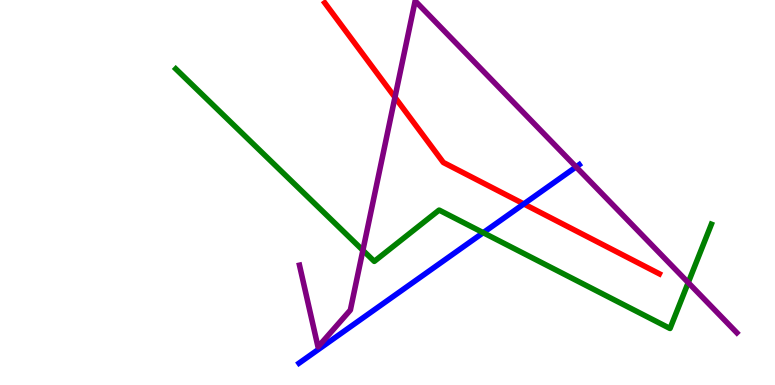[{'lines': ['blue', 'red'], 'intersections': [{'x': 6.76, 'y': 4.7}]}, {'lines': ['green', 'red'], 'intersections': []}, {'lines': ['purple', 'red'], 'intersections': [{'x': 5.1, 'y': 7.47}]}, {'lines': ['blue', 'green'], 'intersections': [{'x': 6.23, 'y': 3.96}]}, {'lines': ['blue', 'purple'], 'intersections': [{'x': 7.43, 'y': 5.66}]}, {'lines': ['green', 'purple'], 'intersections': [{'x': 4.68, 'y': 3.5}, {'x': 8.88, 'y': 2.66}]}]